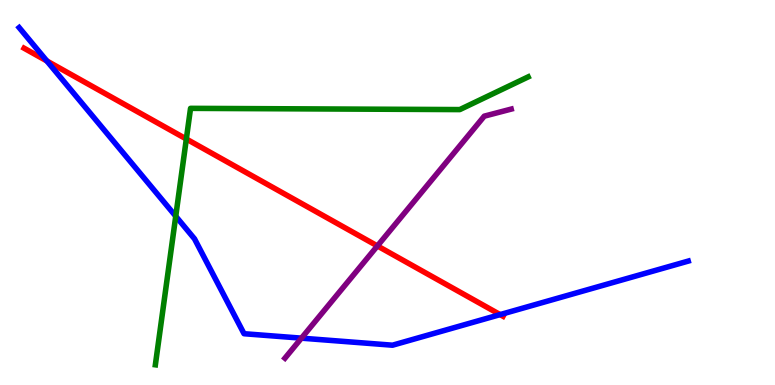[{'lines': ['blue', 'red'], 'intersections': [{'x': 0.605, 'y': 8.42}, {'x': 6.45, 'y': 1.83}]}, {'lines': ['green', 'red'], 'intersections': [{'x': 2.4, 'y': 6.39}]}, {'lines': ['purple', 'red'], 'intersections': [{'x': 4.87, 'y': 3.61}]}, {'lines': ['blue', 'green'], 'intersections': [{'x': 2.27, 'y': 4.38}]}, {'lines': ['blue', 'purple'], 'intersections': [{'x': 3.89, 'y': 1.22}]}, {'lines': ['green', 'purple'], 'intersections': []}]